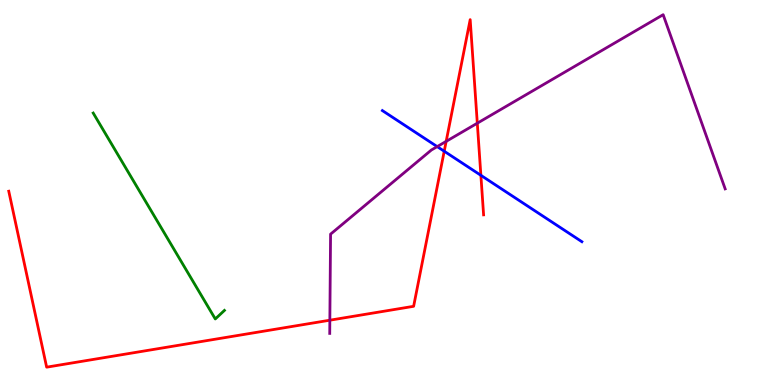[{'lines': ['blue', 'red'], 'intersections': [{'x': 5.73, 'y': 6.07}, {'x': 6.2, 'y': 5.45}]}, {'lines': ['green', 'red'], 'intersections': []}, {'lines': ['purple', 'red'], 'intersections': [{'x': 4.26, 'y': 1.68}, {'x': 5.76, 'y': 6.33}, {'x': 6.16, 'y': 6.8}]}, {'lines': ['blue', 'green'], 'intersections': []}, {'lines': ['blue', 'purple'], 'intersections': [{'x': 5.64, 'y': 6.19}]}, {'lines': ['green', 'purple'], 'intersections': []}]